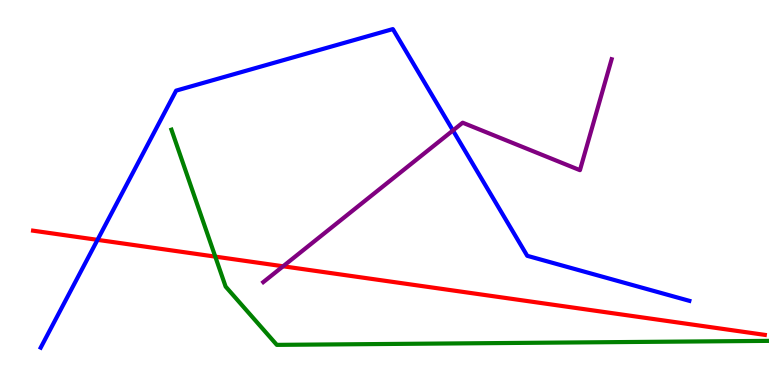[{'lines': ['blue', 'red'], 'intersections': [{'x': 1.26, 'y': 3.77}]}, {'lines': ['green', 'red'], 'intersections': [{'x': 2.78, 'y': 3.33}]}, {'lines': ['purple', 'red'], 'intersections': [{'x': 3.65, 'y': 3.08}]}, {'lines': ['blue', 'green'], 'intersections': []}, {'lines': ['blue', 'purple'], 'intersections': [{'x': 5.84, 'y': 6.61}]}, {'lines': ['green', 'purple'], 'intersections': []}]